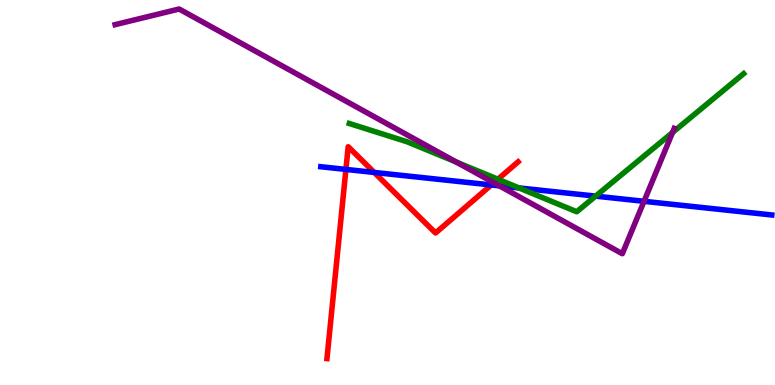[{'lines': ['blue', 'red'], 'intersections': [{'x': 4.46, 'y': 5.6}, {'x': 4.83, 'y': 5.52}, {'x': 6.34, 'y': 5.2}]}, {'lines': ['green', 'red'], 'intersections': [{'x': 6.42, 'y': 5.34}]}, {'lines': ['purple', 'red'], 'intersections': [{'x': 6.37, 'y': 5.25}]}, {'lines': ['blue', 'green'], 'intersections': [{'x': 6.7, 'y': 5.12}, {'x': 7.69, 'y': 4.91}]}, {'lines': ['blue', 'purple'], 'intersections': [{'x': 6.44, 'y': 5.17}, {'x': 8.31, 'y': 4.77}]}, {'lines': ['green', 'purple'], 'intersections': [{'x': 5.89, 'y': 5.79}, {'x': 8.68, 'y': 6.56}]}]